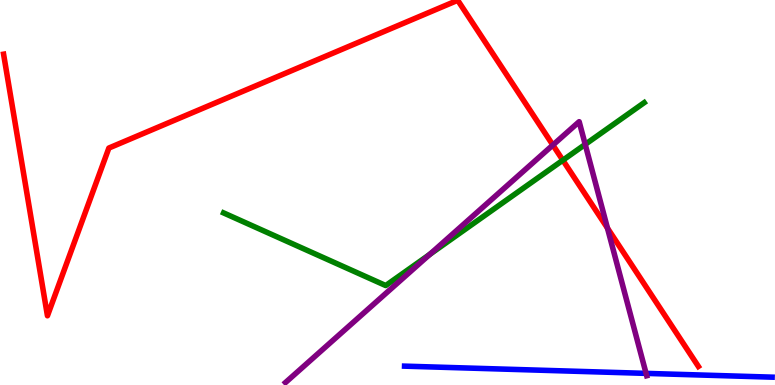[{'lines': ['blue', 'red'], 'intersections': []}, {'lines': ['green', 'red'], 'intersections': [{'x': 7.26, 'y': 5.84}]}, {'lines': ['purple', 'red'], 'intersections': [{'x': 7.13, 'y': 6.23}, {'x': 7.84, 'y': 4.08}]}, {'lines': ['blue', 'green'], 'intersections': []}, {'lines': ['blue', 'purple'], 'intersections': [{'x': 8.34, 'y': 0.302}]}, {'lines': ['green', 'purple'], 'intersections': [{'x': 5.55, 'y': 3.39}, {'x': 7.55, 'y': 6.25}]}]